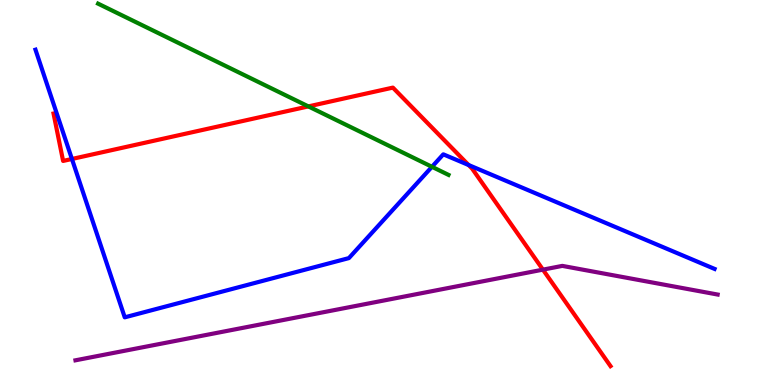[{'lines': ['blue', 'red'], 'intersections': [{'x': 0.928, 'y': 5.87}, {'x': 6.05, 'y': 5.71}]}, {'lines': ['green', 'red'], 'intersections': [{'x': 3.98, 'y': 7.24}]}, {'lines': ['purple', 'red'], 'intersections': [{'x': 7.01, 'y': 3.0}]}, {'lines': ['blue', 'green'], 'intersections': [{'x': 5.57, 'y': 5.67}]}, {'lines': ['blue', 'purple'], 'intersections': []}, {'lines': ['green', 'purple'], 'intersections': []}]